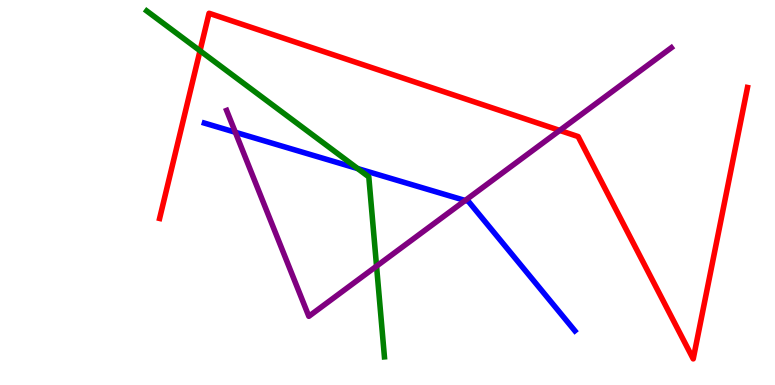[{'lines': ['blue', 'red'], 'intersections': []}, {'lines': ['green', 'red'], 'intersections': [{'x': 2.58, 'y': 8.68}]}, {'lines': ['purple', 'red'], 'intersections': [{'x': 7.22, 'y': 6.61}]}, {'lines': ['blue', 'green'], 'intersections': [{'x': 4.62, 'y': 5.62}]}, {'lines': ['blue', 'purple'], 'intersections': [{'x': 3.04, 'y': 6.56}, {'x': 6.0, 'y': 4.79}]}, {'lines': ['green', 'purple'], 'intersections': [{'x': 4.86, 'y': 3.09}]}]